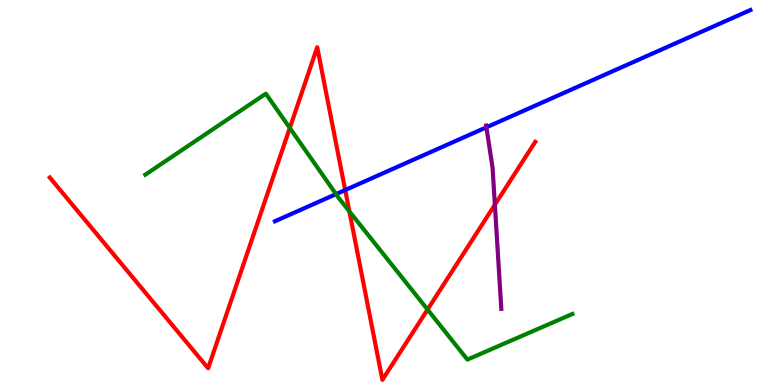[{'lines': ['blue', 'red'], 'intersections': [{'x': 4.45, 'y': 5.06}]}, {'lines': ['green', 'red'], 'intersections': [{'x': 3.74, 'y': 6.68}, {'x': 4.51, 'y': 4.51}, {'x': 5.52, 'y': 1.96}]}, {'lines': ['purple', 'red'], 'intersections': [{'x': 6.39, 'y': 4.68}]}, {'lines': ['blue', 'green'], 'intersections': [{'x': 4.34, 'y': 4.96}]}, {'lines': ['blue', 'purple'], 'intersections': [{'x': 6.28, 'y': 6.69}]}, {'lines': ['green', 'purple'], 'intersections': []}]